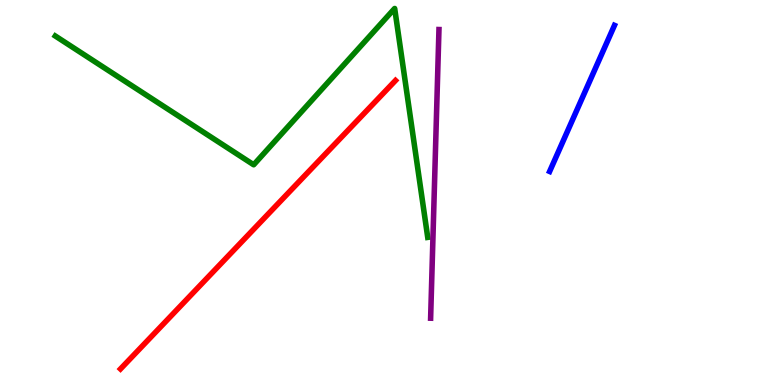[{'lines': ['blue', 'red'], 'intersections': []}, {'lines': ['green', 'red'], 'intersections': []}, {'lines': ['purple', 'red'], 'intersections': []}, {'lines': ['blue', 'green'], 'intersections': []}, {'lines': ['blue', 'purple'], 'intersections': []}, {'lines': ['green', 'purple'], 'intersections': []}]